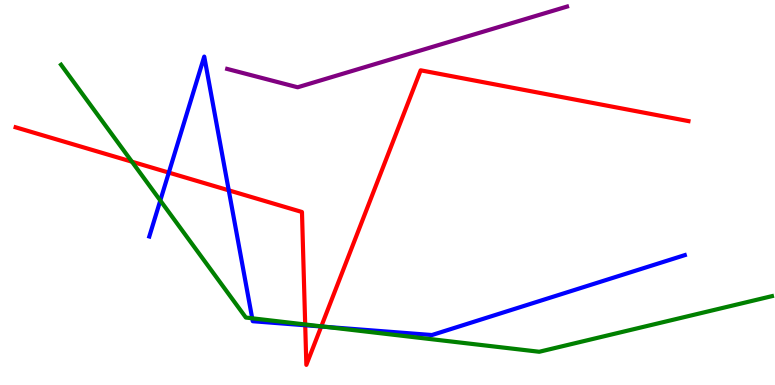[{'lines': ['blue', 'red'], 'intersections': [{'x': 2.18, 'y': 5.52}, {'x': 2.95, 'y': 5.06}, {'x': 3.94, 'y': 1.55}, {'x': 4.15, 'y': 1.52}]}, {'lines': ['green', 'red'], 'intersections': [{'x': 1.7, 'y': 5.8}, {'x': 3.94, 'y': 1.57}, {'x': 4.15, 'y': 1.52}]}, {'lines': ['purple', 'red'], 'intersections': []}, {'lines': ['blue', 'green'], 'intersections': [{'x': 2.07, 'y': 4.79}, {'x': 3.25, 'y': 1.73}, {'x': 4.2, 'y': 1.51}]}, {'lines': ['blue', 'purple'], 'intersections': []}, {'lines': ['green', 'purple'], 'intersections': []}]